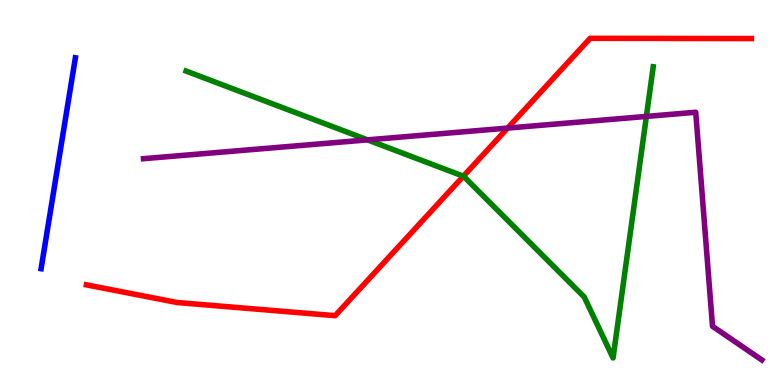[{'lines': ['blue', 'red'], 'intersections': []}, {'lines': ['green', 'red'], 'intersections': [{'x': 5.98, 'y': 5.42}]}, {'lines': ['purple', 'red'], 'intersections': [{'x': 6.55, 'y': 6.67}]}, {'lines': ['blue', 'green'], 'intersections': []}, {'lines': ['blue', 'purple'], 'intersections': []}, {'lines': ['green', 'purple'], 'intersections': [{'x': 4.74, 'y': 6.37}, {'x': 8.34, 'y': 6.98}]}]